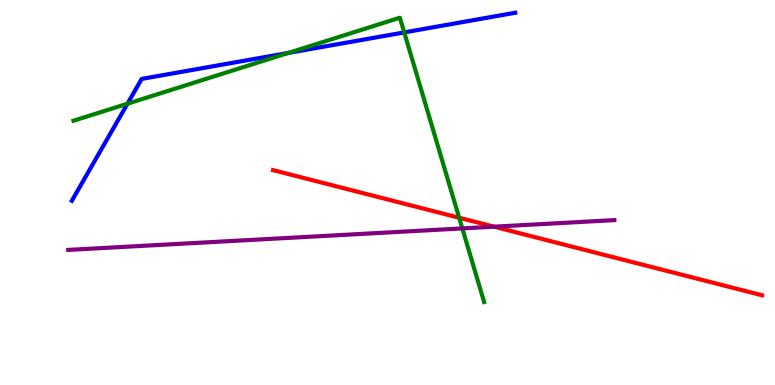[{'lines': ['blue', 'red'], 'intersections': []}, {'lines': ['green', 'red'], 'intersections': [{'x': 5.92, 'y': 4.34}]}, {'lines': ['purple', 'red'], 'intersections': [{'x': 6.37, 'y': 4.11}]}, {'lines': ['blue', 'green'], 'intersections': [{'x': 1.64, 'y': 7.31}, {'x': 3.72, 'y': 8.62}, {'x': 5.22, 'y': 9.16}]}, {'lines': ['blue', 'purple'], 'intersections': []}, {'lines': ['green', 'purple'], 'intersections': [{'x': 5.97, 'y': 4.07}]}]